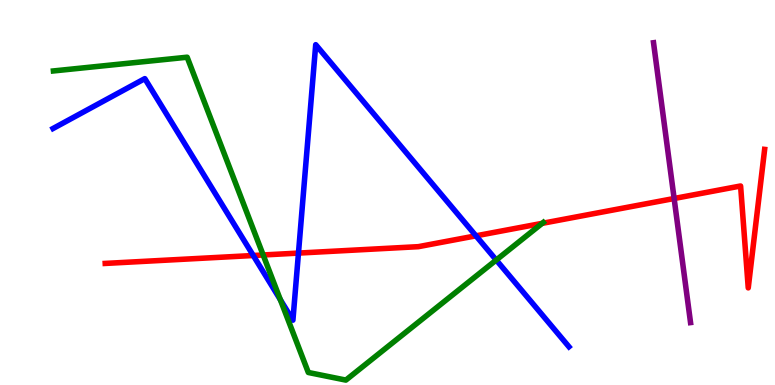[{'lines': ['blue', 'red'], 'intersections': [{'x': 3.27, 'y': 3.36}, {'x': 3.85, 'y': 3.43}, {'x': 6.14, 'y': 3.87}]}, {'lines': ['green', 'red'], 'intersections': [{'x': 3.4, 'y': 3.38}, {'x': 7.0, 'y': 4.2}]}, {'lines': ['purple', 'red'], 'intersections': [{'x': 8.7, 'y': 4.84}]}, {'lines': ['blue', 'green'], 'intersections': [{'x': 3.62, 'y': 2.22}, {'x': 6.4, 'y': 3.25}]}, {'lines': ['blue', 'purple'], 'intersections': []}, {'lines': ['green', 'purple'], 'intersections': []}]